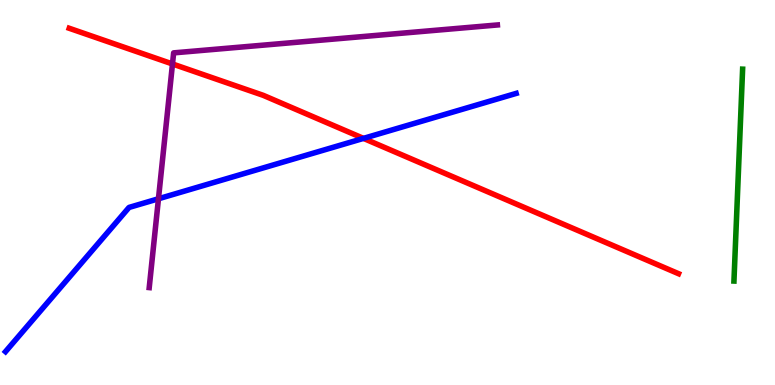[{'lines': ['blue', 'red'], 'intersections': [{'x': 4.69, 'y': 6.41}]}, {'lines': ['green', 'red'], 'intersections': []}, {'lines': ['purple', 'red'], 'intersections': [{'x': 2.23, 'y': 8.34}]}, {'lines': ['blue', 'green'], 'intersections': []}, {'lines': ['blue', 'purple'], 'intersections': [{'x': 2.04, 'y': 4.84}]}, {'lines': ['green', 'purple'], 'intersections': []}]